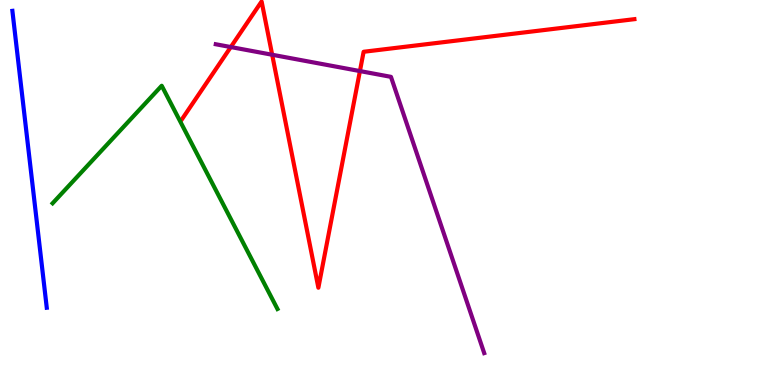[{'lines': ['blue', 'red'], 'intersections': []}, {'lines': ['green', 'red'], 'intersections': []}, {'lines': ['purple', 'red'], 'intersections': [{'x': 2.98, 'y': 8.78}, {'x': 3.51, 'y': 8.58}, {'x': 4.64, 'y': 8.15}]}, {'lines': ['blue', 'green'], 'intersections': []}, {'lines': ['blue', 'purple'], 'intersections': []}, {'lines': ['green', 'purple'], 'intersections': []}]